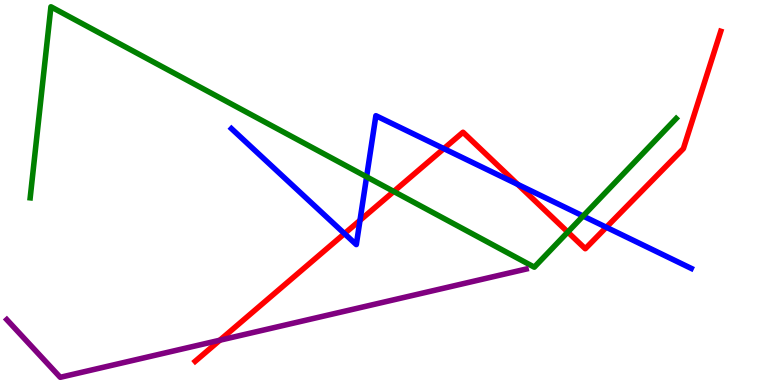[{'lines': ['blue', 'red'], 'intersections': [{'x': 4.44, 'y': 3.93}, {'x': 4.65, 'y': 4.28}, {'x': 5.73, 'y': 6.14}, {'x': 6.68, 'y': 5.21}, {'x': 7.82, 'y': 4.1}]}, {'lines': ['green', 'red'], 'intersections': [{'x': 5.08, 'y': 5.03}, {'x': 7.33, 'y': 3.97}]}, {'lines': ['purple', 'red'], 'intersections': [{'x': 2.84, 'y': 1.16}]}, {'lines': ['blue', 'green'], 'intersections': [{'x': 4.73, 'y': 5.41}, {'x': 7.52, 'y': 4.39}]}, {'lines': ['blue', 'purple'], 'intersections': []}, {'lines': ['green', 'purple'], 'intersections': []}]